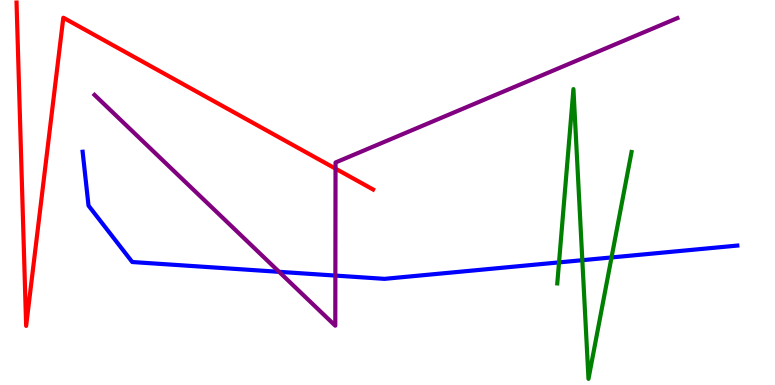[{'lines': ['blue', 'red'], 'intersections': []}, {'lines': ['green', 'red'], 'intersections': []}, {'lines': ['purple', 'red'], 'intersections': [{'x': 4.33, 'y': 5.62}]}, {'lines': ['blue', 'green'], 'intersections': [{'x': 7.21, 'y': 3.18}, {'x': 7.51, 'y': 3.24}, {'x': 7.89, 'y': 3.31}]}, {'lines': ['blue', 'purple'], 'intersections': [{'x': 3.6, 'y': 2.94}, {'x': 4.33, 'y': 2.84}]}, {'lines': ['green', 'purple'], 'intersections': []}]